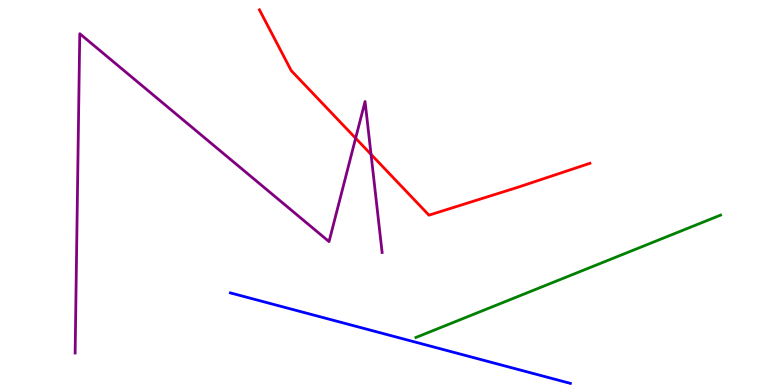[{'lines': ['blue', 'red'], 'intersections': []}, {'lines': ['green', 'red'], 'intersections': []}, {'lines': ['purple', 'red'], 'intersections': [{'x': 4.59, 'y': 6.41}, {'x': 4.79, 'y': 5.99}]}, {'lines': ['blue', 'green'], 'intersections': []}, {'lines': ['blue', 'purple'], 'intersections': []}, {'lines': ['green', 'purple'], 'intersections': []}]